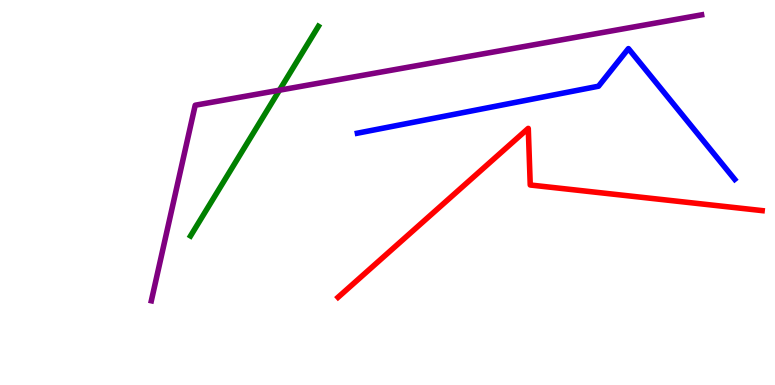[{'lines': ['blue', 'red'], 'intersections': []}, {'lines': ['green', 'red'], 'intersections': []}, {'lines': ['purple', 'red'], 'intersections': []}, {'lines': ['blue', 'green'], 'intersections': []}, {'lines': ['blue', 'purple'], 'intersections': []}, {'lines': ['green', 'purple'], 'intersections': [{'x': 3.61, 'y': 7.66}]}]